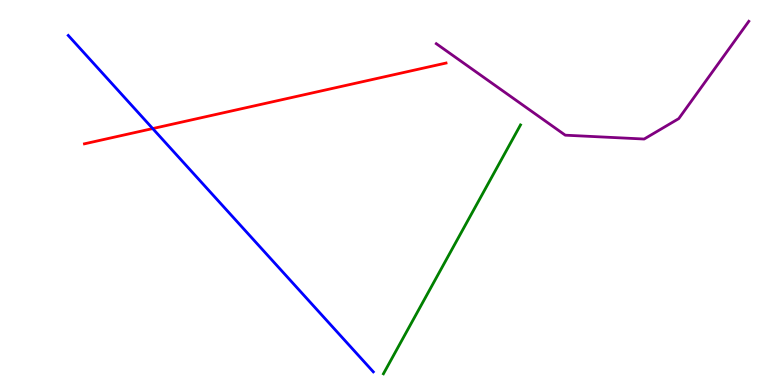[{'lines': ['blue', 'red'], 'intersections': [{'x': 1.97, 'y': 6.66}]}, {'lines': ['green', 'red'], 'intersections': []}, {'lines': ['purple', 'red'], 'intersections': []}, {'lines': ['blue', 'green'], 'intersections': []}, {'lines': ['blue', 'purple'], 'intersections': []}, {'lines': ['green', 'purple'], 'intersections': []}]